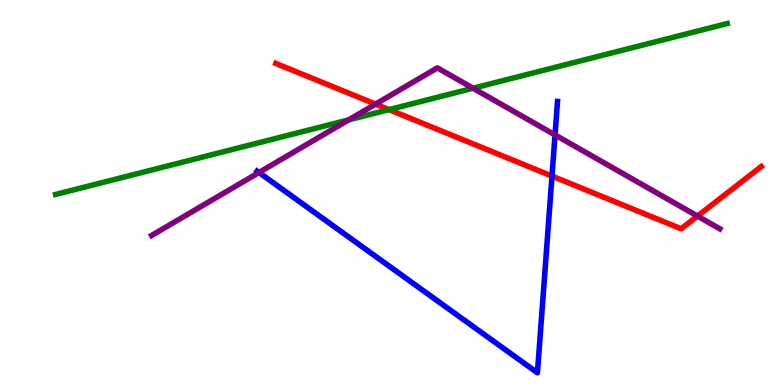[{'lines': ['blue', 'red'], 'intersections': [{'x': 7.12, 'y': 5.43}]}, {'lines': ['green', 'red'], 'intersections': [{'x': 5.02, 'y': 7.15}]}, {'lines': ['purple', 'red'], 'intersections': [{'x': 4.85, 'y': 7.3}, {'x': 9.0, 'y': 4.39}]}, {'lines': ['blue', 'green'], 'intersections': []}, {'lines': ['blue', 'purple'], 'intersections': [{'x': 3.34, 'y': 5.52}, {'x': 7.16, 'y': 6.5}]}, {'lines': ['green', 'purple'], 'intersections': [{'x': 4.5, 'y': 6.89}, {'x': 6.1, 'y': 7.71}]}]